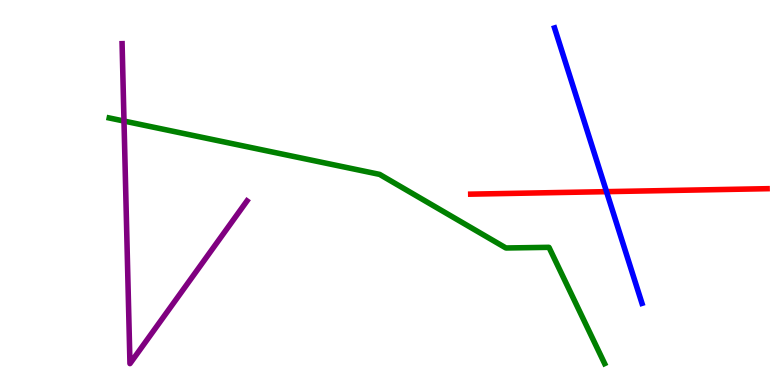[{'lines': ['blue', 'red'], 'intersections': [{'x': 7.83, 'y': 5.02}]}, {'lines': ['green', 'red'], 'intersections': []}, {'lines': ['purple', 'red'], 'intersections': []}, {'lines': ['blue', 'green'], 'intersections': []}, {'lines': ['blue', 'purple'], 'intersections': []}, {'lines': ['green', 'purple'], 'intersections': [{'x': 1.6, 'y': 6.86}]}]